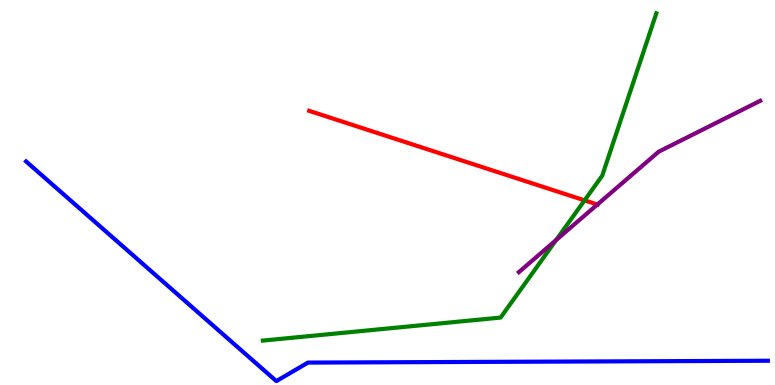[{'lines': ['blue', 'red'], 'intersections': []}, {'lines': ['green', 'red'], 'intersections': [{'x': 7.54, 'y': 4.8}]}, {'lines': ['purple', 'red'], 'intersections': [{'x': 7.71, 'y': 4.69}]}, {'lines': ['blue', 'green'], 'intersections': []}, {'lines': ['blue', 'purple'], 'intersections': []}, {'lines': ['green', 'purple'], 'intersections': [{'x': 7.18, 'y': 3.76}]}]